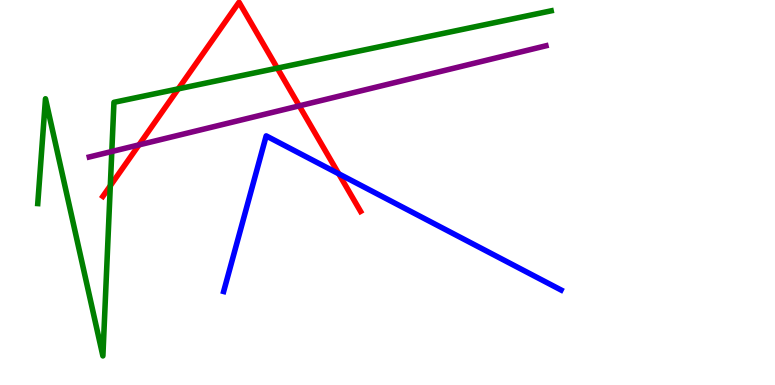[{'lines': ['blue', 'red'], 'intersections': [{'x': 4.37, 'y': 5.49}]}, {'lines': ['green', 'red'], 'intersections': [{'x': 1.42, 'y': 5.18}, {'x': 2.3, 'y': 7.69}, {'x': 3.58, 'y': 8.23}]}, {'lines': ['purple', 'red'], 'intersections': [{'x': 1.79, 'y': 6.24}, {'x': 3.86, 'y': 7.25}]}, {'lines': ['blue', 'green'], 'intersections': []}, {'lines': ['blue', 'purple'], 'intersections': []}, {'lines': ['green', 'purple'], 'intersections': [{'x': 1.44, 'y': 6.06}]}]